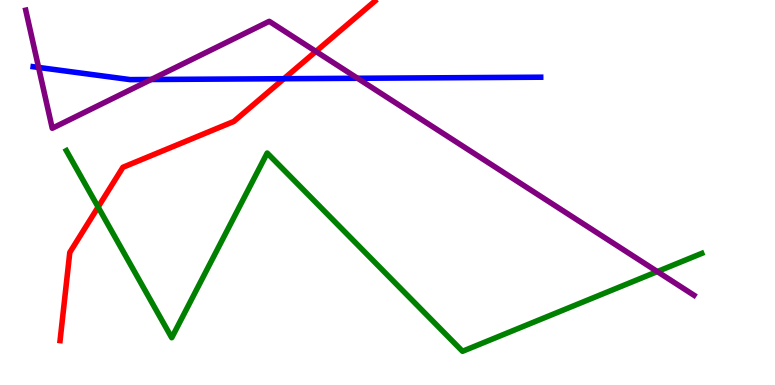[{'lines': ['blue', 'red'], 'intersections': [{'x': 3.66, 'y': 7.96}]}, {'lines': ['green', 'red'], 'intersections': [{'x': 1.27, 'y': 4.62}]}, {'lines': ['purple', 'red'], 'intersections': [{'x': 4.08, 'y': 8.66}]}, {'lines': ['blue', 'green'], 'intersections': []}, {'lines': ['blue', 'purple'], 'intersections': [{'x': 0.498, 'y': 8.25}, {'x': 1.95, 'y': 7.94}, {'x': 4.61, 'y': 7.97}]}, {'lines': ['green', 'purple'], 'intersections': [{'x': 8.48, 'y': 2.95}]}]